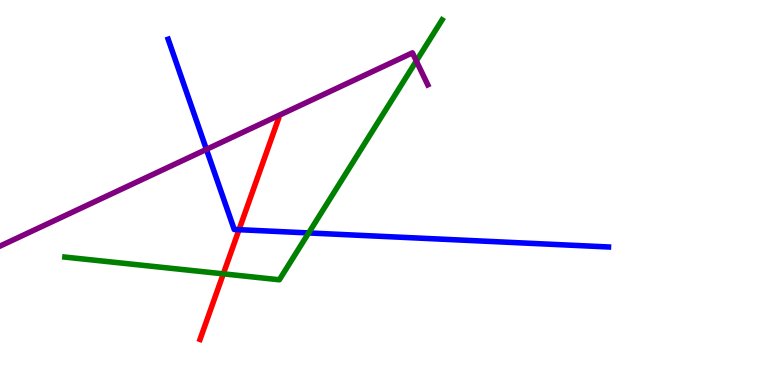[{'lines': ['blue', 'red'], 'intersections': [{'x': 3.08, 'y': 4.03}]}, {'lines': ['green', 'red'], 'intersections': [{'x': 2.88, 'y': 2.89}]}, {'lines': ['purple', 'red'], 'intersections': []}, {'lines': ['blue', 'green'], 'intersections': [{'x': 3.98, 'y': 3.95}]}, {'lines': ['blue', 'purple'], 'intersections': [{'x': 2.66, 'y': 6.12}]}, {'lines': ['green', 'purple'], 'intersections': [{'x': 5.37, 'y': 8.42}]}]